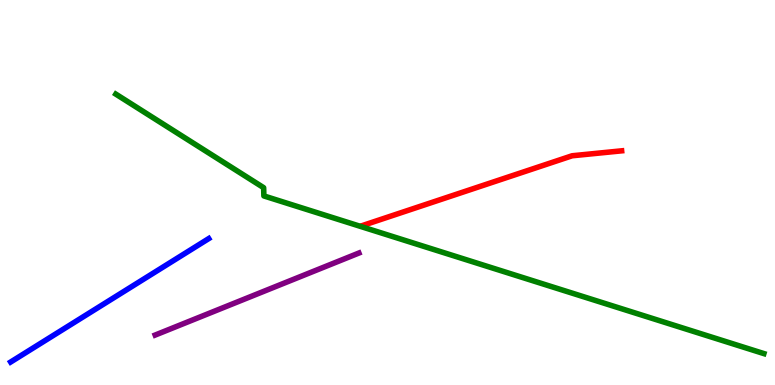[{'lines': ['blue', 'red'], 'intersections': []}, {'lines': ['green', 'red'], 'intersections': []}, {'lines': ['purple', 'red'], 'intersections': []}, {'lines': ['blue', 'green'], 'intersections': []}, {'lines': ['blue', 'purple'], 'intersections': []}, {'lines': ['green', 'purple'], 'intersections': []}]